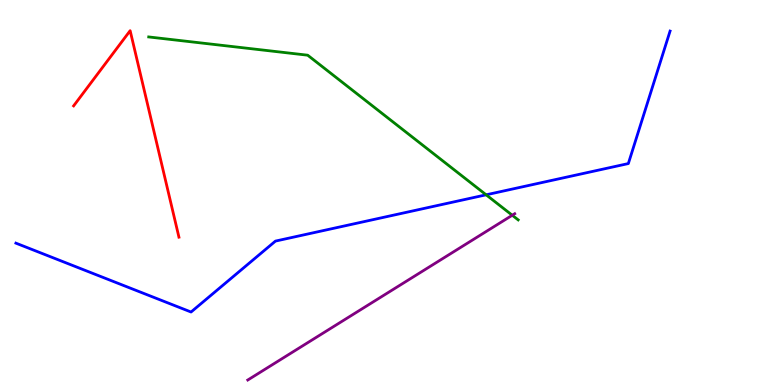[{'lines': ['blue', 'red'], 'intersections': []}, {'lines': ['green', 'red'], 'intersections': []}, {'lines': ['purple', 'red'], 'intersections': []}, {'lines': ['blue', 'green'], 'intersections': [{'x': 6.27, 'y': 4.94}]}, {'lines': ['blue', 'purple'], 'intersections': []}, {'lines': ['green', 'purple'], 'intersections': [{'x': 6.61, 'y': 4.41}]}]